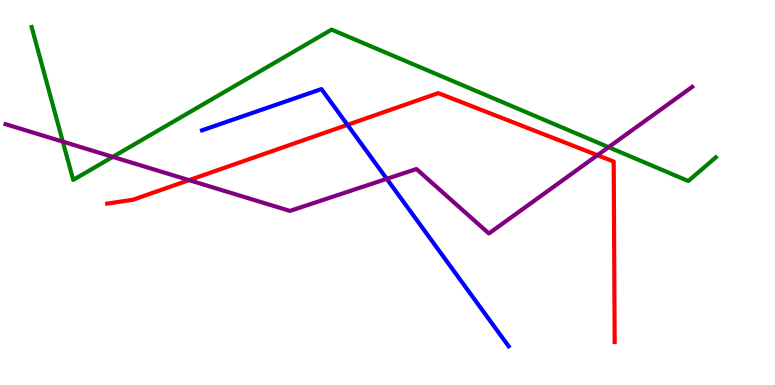[{'lines': ['blue', 'red'], 'intersections': [{'x': 4.48, 'y': 6.76}]}, {'lines': ['green', 'red'], 'intersections': []}, {'lines': ['purple', 'red'], 'intersections': [{'x': 2.44, 'y': 5.32}, {'x': 7.71, 'y': 5.97}]}, {'lines': ['blue', 'green'], 'intersections': []}, {'lines': ['blue', 'purple'], 'intersections': [{'x': 4.99, 'y': 5.35}]}, {'lines': ['green', 'purple'], 'intersections': [{'x': 0.81, 'y': 6.32}, {'x': 1.46, 'y': 5.93}, {'x': 7.85, 'y': 6.18}]}]